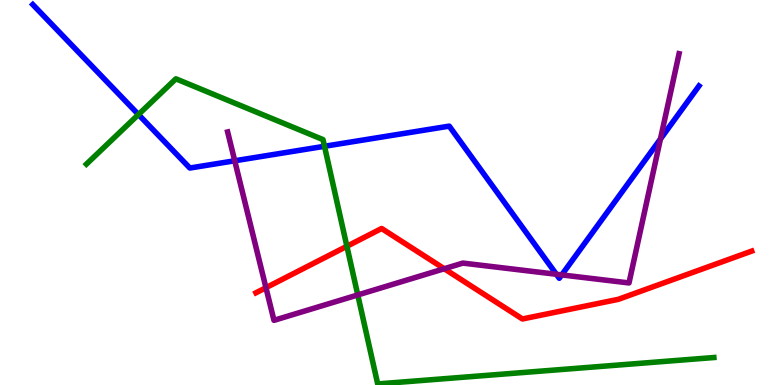[{'lines': ['blue', 'red'], 'intersections': []}, {'lines': ['green', 'red'], 'intersections': [{'x': 4.48, 'y': 3.6}]}, {'lines': ['purple', 'red'], 'intersections': [{'x': 3.43, 'y': 2.53}, {'x': 5.73, 'y': 3.02}]}, {'lines': ['blue', 'green'], 'intersections': [{'x': 1.79, 'y': 7.03}, {'x': 4.19, 'y': 6.2}]}, {'lines': ['blue', 'purple'], 'intersections': [{'x': 3.03, 'y': 5.82}, {'x': 7.18, 'y': 2.88}, {'x': 7.25, 'y': 2.86}, {'x': 8.52, 'y': 6.39}]}, {'lines': ['green', 'purple'], 'intersections': [{'x': 4.62, 'y': 2.34}]}]